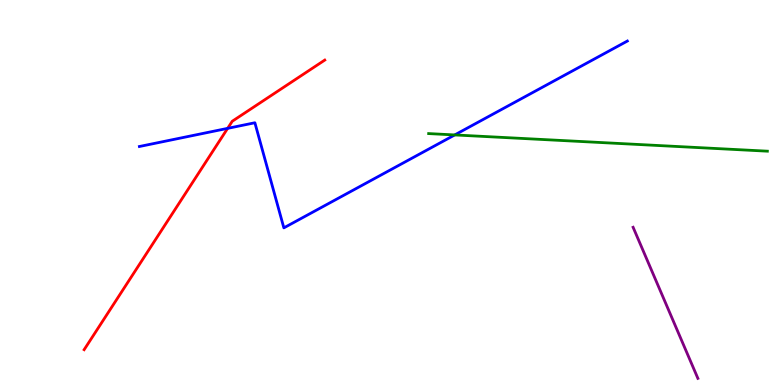[{'lines': ['blue', 'red'], 'intersections': [{'x': 2.94, 'y': 6.67}]}, {'lines': ['green', 'red'], 'intersections': []}, {'lines': ['purple', 'red'], 'intersections': []}, {'lines': ['blue', 'green'], 'intersections': [{'x': 5.87, 'y': 6.5}]}, {'lines': ['blue', 'purple'], 'intersections': []}, {'lines': ['green', 'purple'], 'intersections': []}]